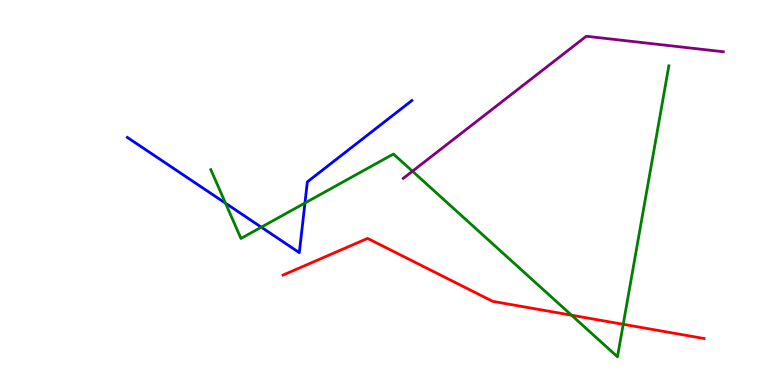[{'lines': ['blue', 'red'], 'intersections': []}, {'lines': ['green', 'red'], 'intersections': [{'x': 7.37, 'y': 1.81}, {'x': 8.04, 'y': 1.58}]}, {'lines': ['purple', 'red'], 'intersections': []}, {'lines': ['blue', 'green'], 'intersections': [{'x': 2.91, 'y': 4.72}, {'x': 3.37, 'y': 4.1}, {'x': 3.93, 'y': 4.73}]}, {'lines': ['blue', 'purple'], 'intersections': []}, {'lines': ['green', 'purple'], 'intersections': [{'x': 5.32, 'y': 5.55}]}]